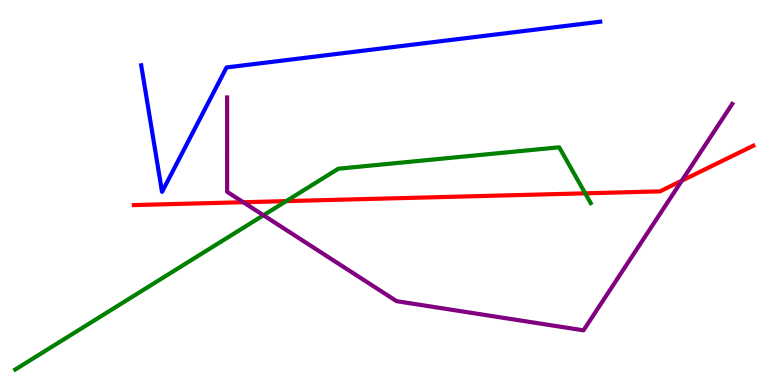[{'lines': ['blue', 'red'], 'intersections': []}, {'lines': ['green', 'red'], 'intersections': [{'x': 3.69, 'y': 4.78}, {'x': 7.55, 'y': 4.98}]}, {'lines': ['purple', 'red'], 'intersections': [{'x': 3.14, 'y': 4.75}, {'x': 8.8, 'y': 5.31}]}, {'lines': ['blue', 'green'], 'intersections': []}, {'lines': ['blue', 'purple'], 'intersections': []}, {'lines': ['green', 'purple'], 'intersections': [{'x': 3.4, 'y': 4.41}]}]